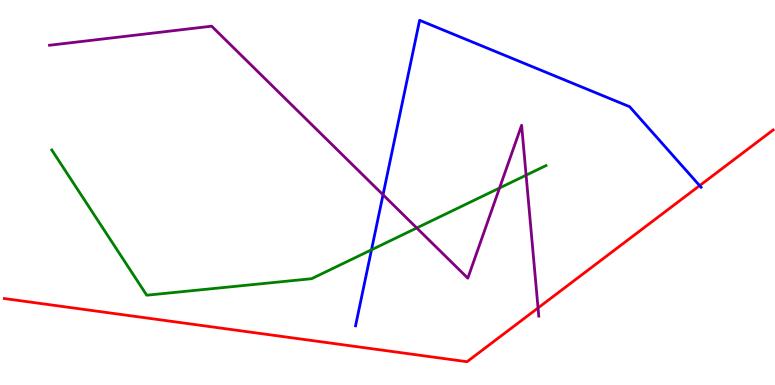[{'lines': ['blue', 'red'], 'intersections': [{'x': 9.03, 'y': 5.18}]}, {'lines': ['green', 'red'], 'intersections': []}, {'lines': ['purple', 'red'], 'intersections': [{'x': 6.94, 'y': 2.0}]}, {'lines': ['blue', 'green'], 'intersections': [{'x': 4.79, 'y': 3.51}]}, {'lines': ['blue', 'purple'], 'intersections': [{'x': 4.94, 'y': 4.94}]}, {'lines': ['green', 'purple'], 'intersections': [{'x': 5.38, 'y': 4.08}, {'x': 6.45, 'y': 5.12}, {'x': 6.79, 'y': 5.45}]}]